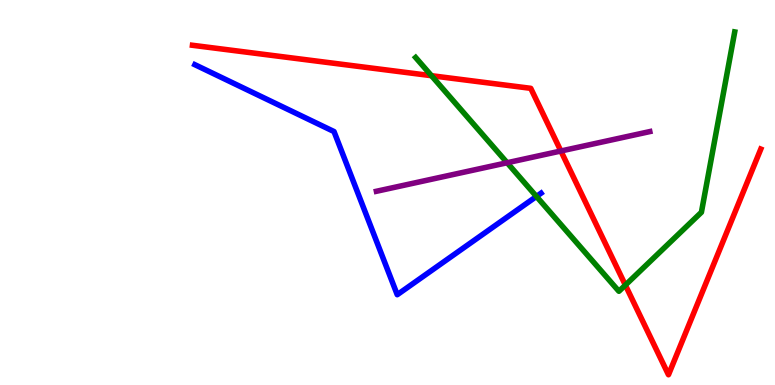[{'lines': ['blue', 'red'], 'intersections': []}, {'lines': ['green', 'red'], 'intersections': [{'x': 5.57, 'y': 8.03}, {'x': 8.07, 'y': 2.59}]}, {'lines': ['purple', 'red'], 'intersections': [{'x': 7.24, 'y': 6.08}]}, {'lines': ['blue', 'green'], 'intersections': [{'x': 6.92, 'y': 4.9}]}, {'lines': ['blue', 'purple'], 'intersections': []}, {'lines': ['green', 'purple'], 'intersections': [{'x': 6.54, 'y': 5.77}]}]